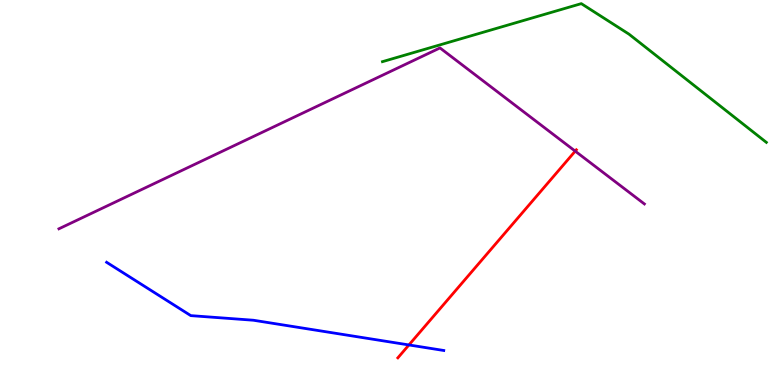[{'lines': ['blue', 'red'], 'intersections': [{'x': 5.28, 'y': 1.04}]}, {'lines': ['green', 'red'], 'intersections': []}, {'lines': ['purple', 'red'], 'intersections': [{'x': 7.42, 'y': 6.07}]}, {'lines': ['blue', 'green'], 'intersections': []}, {'lines': ['blue', 'purple'], 'intersections': []}, {'lines': ['green', 'purple'], 'intersections': []}]